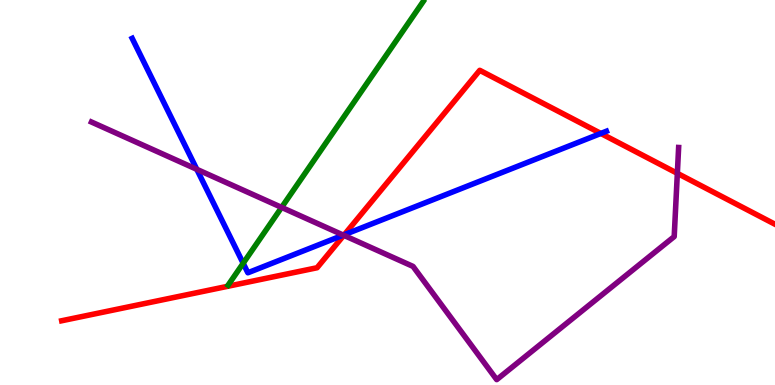[{'lines': ['blue', 'red'], 'intersections': [{'x': 4.44, 'y': 3.9}, {'x': 7.75, 'y': 6.53}]}, {'lines': ['green', 'red'], 'intersections': []}, {'lines': ['purple', 'red'], 'intersections': [{'x': 4.44, 'y': 3.89}, {'x': 8.74, 'y': 5.5}]}, {'lines': ['blue', 'green'], 'intersections': [{'x': 3.14, 'y': 3.16}]}, {'lines': ['blue', 'purple'], 'intersections': [{'x': 2.54, 'y': 5.6}, {'x': 4.43, 'y': 3.89}]}, {'lines': ['green', 'purple'], 'intersections': [{'x': 3.63, 'y': 4.61}]}]